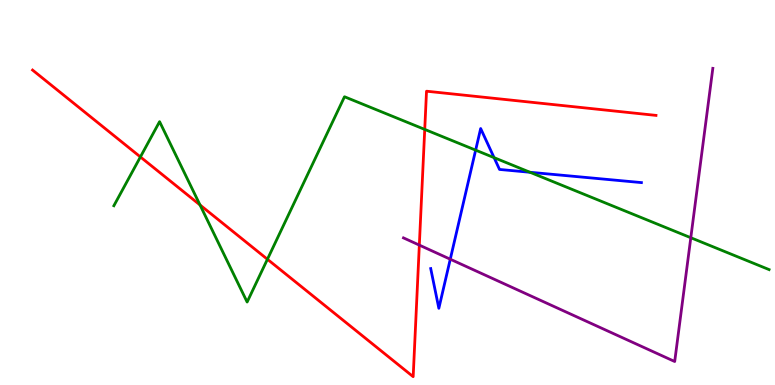[{'lines': ['blue', 'red'], 'intersections': []}, {'lines': ['green', 'red'], 'intersections': [{'x': 1.81, 'y': 5.92}, {'x': 2.58, 'y': 4.68}, {'x': 3.45, 'y': 3.27}, {'x': 5.48, 'y': 6.64}]}, {'lines': ['purple', 'red'], 'intersections': [{'x': 5.41, 'y': 3.63}]}, {'lines': ['blue', 'green'], 'intersections': [{'x': 6.14, 'y': 6.1}, {'x': 6.38, 'y': 5.91}, {'x': 6.84, 'y': 5.53}]}, {'lines': ['blue', 'purple'], 'intersections': [{'x': 5.81, 'y': 3.27}]}, {'lines': ['green', 'purple'], 'intersections': [{'x': 8.91, 'y': 3.83}]}]